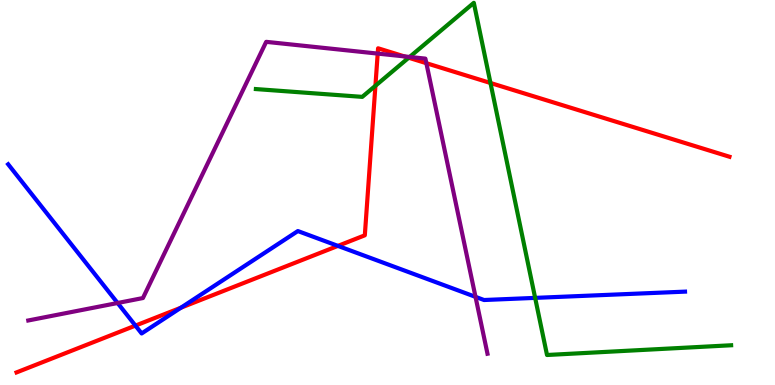[{'lines': ['blue', 'red'], 'intersections': [{'x': 1.75, 'y': 1.54}, {'x': 2.33, 'y': 2.01}, {'x': 4.36, 'y': 3.61}]}, {'lines': ['green', 'red'], 'intersections': [{'x': 4.84, 'y': 7.77}, {'x': 5.27, 'y': 8.5}, {'x': 6.33, 'y': 7.84}]}, {'lines': ['purple', 'red'], 'intersections': [{'x': 4.87, 'y': 8.61}, {'x': 5.22, 'y': 8.54}, {'x': 5.5, 'y': 8.36}]}, {'lines': ['blue', 'green'], 'intersections': [{'x': 6.91, 'y': 2.26}]}, {'lines': ['blue', 'purple'], 'intersections': [{'x': 1.52, 'y': 2.13}, {'x': 6.14, 'y': 2.29}]}, {'lines': ['green', 'purple'], 'intersections': [{'x': 5.29, 'y': 8.52}]}]